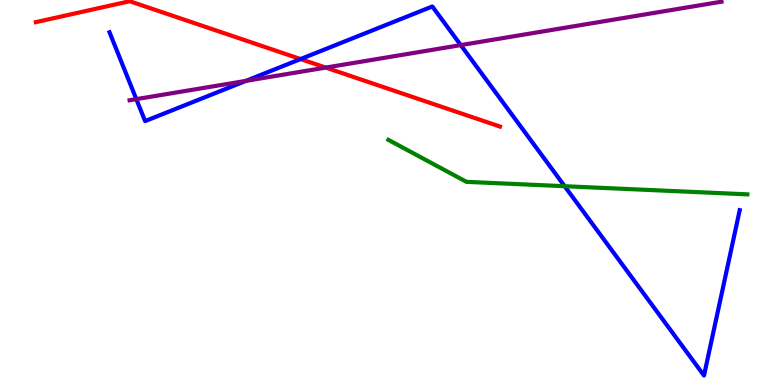[{'lines': ['blue', 'red'], 'intersections': [{'x': 3.88, 'y': 8.47}]}, {'lines': ['green', 'red'], 'intersections': []}, {'lines': ['purple', 'red'], 'intersections': [{'x': 4.2, 'y': 8.24}]}, {'lines': ['blue', 'green'], 'intersections': [{'x': 7.29, 'y': 5.16}]}, {'lines': ['blue', 'purple'], 'intersections': [{'x': 1.76, 'y': 7.43}, {'x': 3.17, 'y': 7.9}, {'x': 5.95, 'y': 8.83}]}, {'lines': ['green', 'purple'], 'intersections': []}]